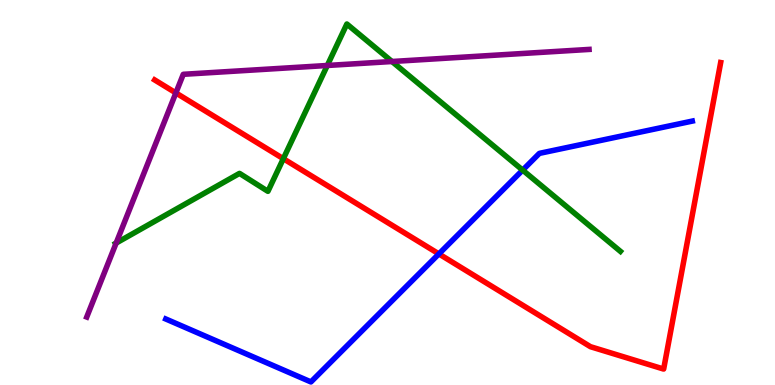[{'lines': ['blue', 'red'], 'intersections': [{'x': 5.66, 'y': 3.4}]}, {'lines': ['green', 'red'], 'intersections': [{'x': 3.66, 'y': 5.88}]}, {'lines': ['purple', 'red'], 'intersections': [{'x': 2.27, 'y': 7.59}]}, {'lines': ['blue', 'green'], 'intersections': [{'x': 6.74, 'y': 5.58}]}, {'lines': ['blue', 'purple'], 'intersections': []}, {'lines': ['green', 'purple'], 'intersections': [{'x': 1.5, 'y': 3.69}, {'x': 4.22, 'y': 8.3}, {'x': 5.06, 'y': 8.4}]}]